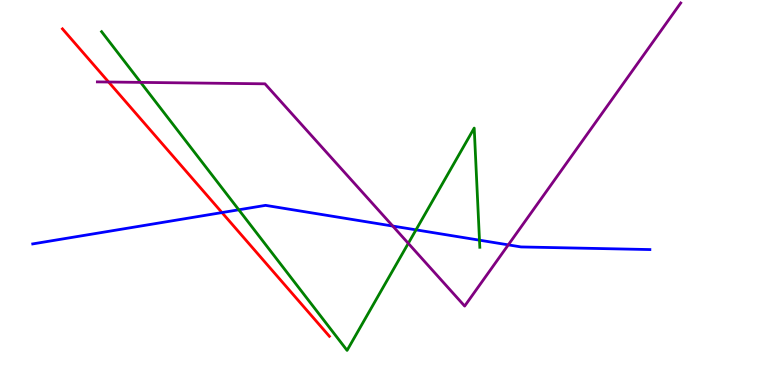[{'lines': ['blue', 'red'], 'intersections': [{'x': 2.86, 'y': 4.48}]}, {'lines': ['green', 'red'], 'intersections': []}, {'lines': ['purple', 'red'], 'intersections': [{'x': 1.4, 'y': 7.87}]}, {'lines': ['blue', 'green'], 'intersections': [{'x': 3.08, 'y': 4.55}, {'x': 5.37, 'y': 4.03}, {'x': 6.19, 'y': 3.76}]}, {'lines': ['blue', 'purple'], 'intersections': [{'x': 5.07, 'y': 4.13}, {'x': 6.56, 'y': 3.64}]}, {'lines': ['green', 'purple'], 'intersections': [{'x': 1.82, 'y': 7.86}, {'x': 5.27, 'y': 3.68}]}]